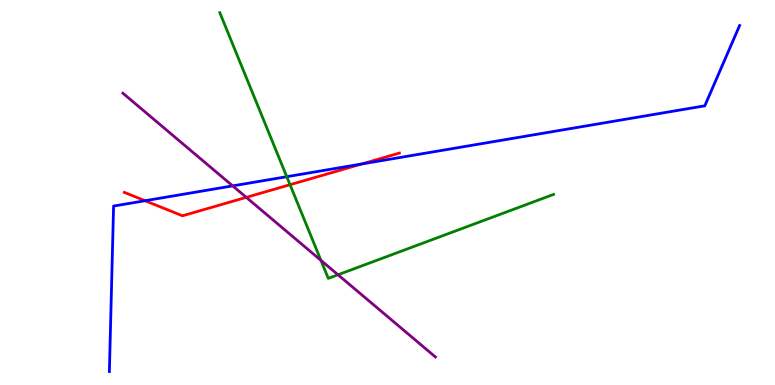[{'lines': ['blue', 'red'], 'intersections': [{'x': 1.87, 'y': 4.79}, {'x': 4.67, 'y': 5.74}]}, {'lines': ['green', 'red'], 'intersections': [{'x': 3.74, 'y': 5.2}]}, {'lines': ['purple', 'red'], 'intersections': [{'x': 3.18, 'y': 4.87}]}, {'lines': ['blue', 'green'], 'intersections': [{'x': 3.7, 'y': 5.41}]}, {'lines': ['blue', 'purple'], 'intersections': [{'x': 3.0, 'y': 5.17}]}, {'lines': ['green', 'purple'], 'intersections': [{'x': 4.14, 'y': 3.24}, {'x': 4.36, 'y': 2.86}]}]